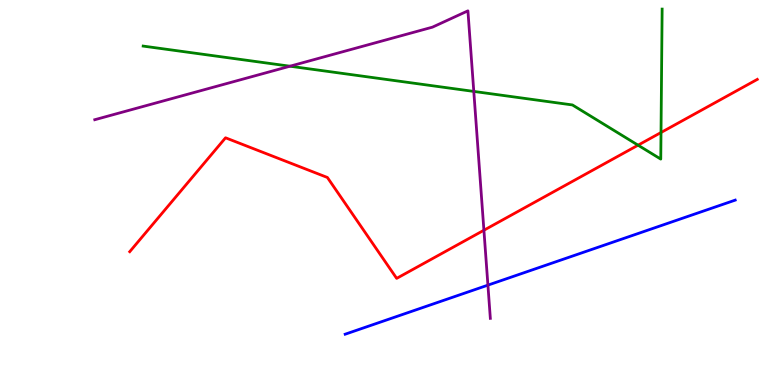[{'lines': ['blue', 'red'], 'intersections': []}, {'lines': ['green', 'red'], 'intersections': [{'x': 8.23, 'y': 6.23}, {'x': 8.53, 'y': 6.56}]}, {'lines': ['purple', 'red'], 'intersections': [{'x': 6.24, 'y': 4.02}]}, {'lines': ['blue', 'green'], 'intersections': []}, {'lines': ['blue', 'purple'], 'intersections': [{'x': 6.3, 'y': 2.59}]}, {'lines': ['green', 'purple'], 'intersections': [{'x': 3.74, 'y': 8.28}, {'x': 6.11, 'y': 7.63}]}]